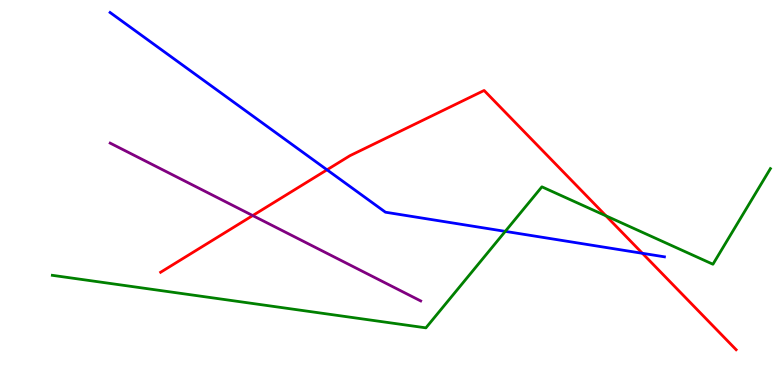[{'lines': ['blue', 'red'], 'intersections': [{'x': 4.22, 'y': 5.59}, {'x': 8.29, 'y': 3.42}]}, {'lines': ['green', 'red'], 'intersections': [{'x': 7.82, 'y': 4.39}]}, {'lines': ['purple', 'red'], 'intersections': [{'x': 3.26, 'y': 4.4}]}, {'lines': ['blue', 'green'], 'intersections': [{'x': 6.52, 'y': 3.99}]}, {'lines': ['blue', 'purple'], 'intersections': []}, {'lines': ['green', 'purple'], 'intersections': []}]